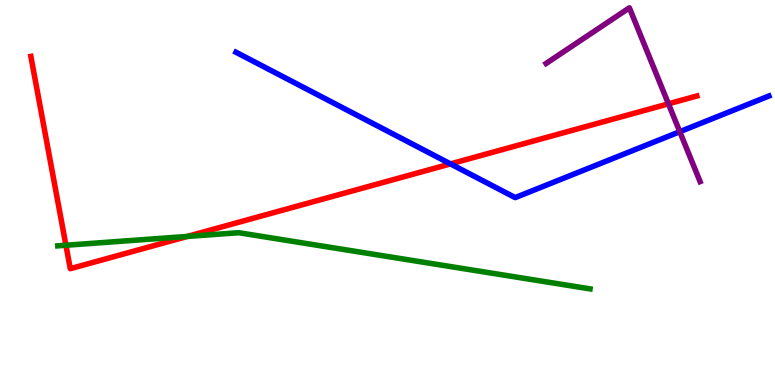[{'lines': ['blue', 'red'], 'intersections': [{'x': 5.81, 'y': 5.74}]}, {'lines': ['green', 'red'], 'intersections': [{'x': 0.851, 'y': 3.63}, {'x': 2.42, 'y': 3.86}]}, {'lines': ['purple', 'red'], 'intersections': [{'x': 8.63, 'y': 7.3}]}, {'lines': ['blue', 'green'], 'intersections': []}, {'lines': ['blue', 'purple'], 'intersections': [{'x': 8.77, 'y': 6.58}]}, {'lines': ['green', 'purple'], 'intersections': []}]